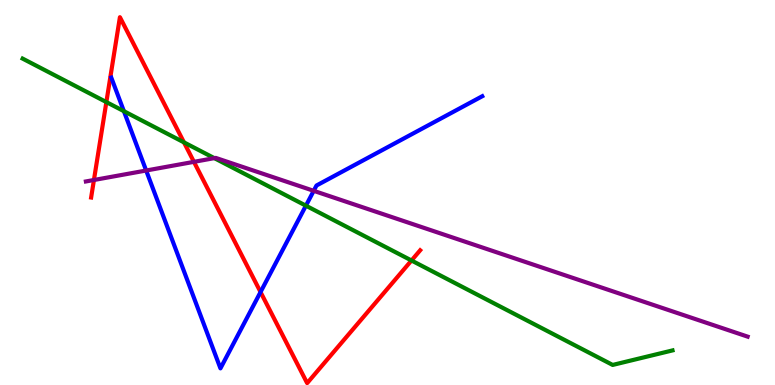[{'lines': ['blue', 'red'], 'intersections': [{'x': 3.36, 'y': 2.41}]}, {'lines': ['green', 'red'], 'intersections': [{'x': 1.37, 'y': 7.35}, {'x': 2.37, 'y': 6.3}, {'x': 5.31, 'y': 3.23}]}, {'lines': ['purple', 'red'], 'intersections': [{'x': 1.21, 'y': 5.32}, {'x': 2.5, 'y': 5.8}]}, {'lines': ['blue', 'green'], 'intersections': [{'x': 1.6, 'y': 7.11}, {'x': 3.95, 'y': 4.66}]}, {'lines': ['blue', 'purple'], 'intersections': [{'x': 1.89, 'y': 5.57}, {'x': 4.05, 'y': 5.04}]}, {'lines': ['green', 'purple'], 'intersections': [{'x': 2.77, 'y': 5.89}]}]